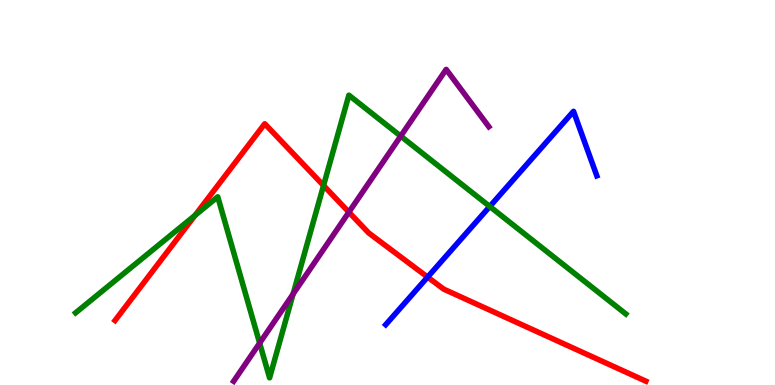[{'lines': ['blue', 'red'], 'intersections': [{'x': 5.52, 'y': 2.8}]}, {'lines': ['green', 'red'], 'intersections': [{'x': 2.52, 'y': 4.41}, {'x': 4.17, 'y': 5.18}]}, {'lines': ['purple', 'red'], 'intersections': [{'x': 4.5, 'y': 4.49}]}, {'lines': ['blue', 'green'], 'intersections': [{'x': 6.32, 'y': 4.64}]}, {'lines': ['blue', 'purple'], 'intersections': []}, {'lines': ['green', 'purple'], 'intersections': [{'x': 3.35, 'y': 1.09}, {'x': 3.78, 'y': 2.36}, {'x': 5.17, 'y': 6.46}]}]